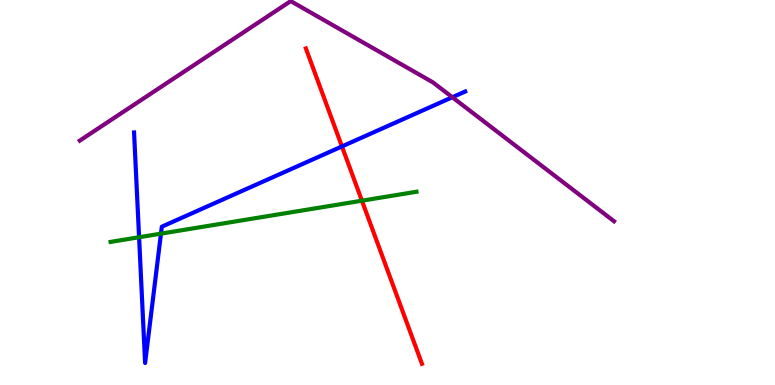[{'lines': ['blue', 'red'], 'intersections': [{'x': 4.41, 'y': 6.2}]}, {'lines': ['green', 'red'], 'intersections': [{'x': 4.67, 'y': 4.79}]}, {'lines': ['purple', 'red'], 'intersections': []}, {'lines': ['blue', 'green'], 'intersections': [{'x': 1.79, 'y': 3.84}, {'x': 2.08, 'y': 3.93}]}, {'lines': ['blue', 'purple'], 'intersections': [{'x': 5.84, 'y': 7.47}]}, {'lines': ['green', 'purple'], 'intersections': []}]